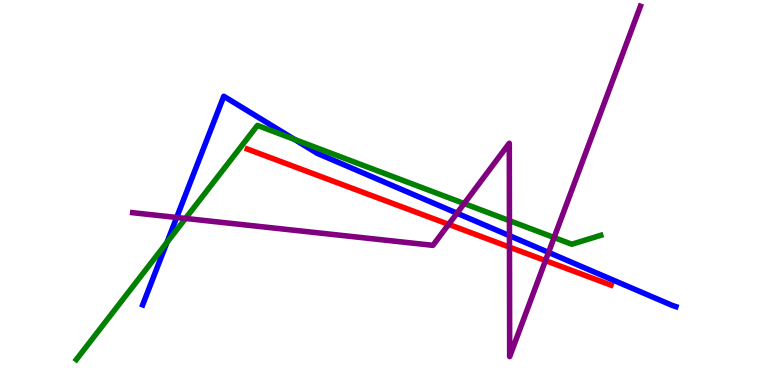[{'lines': ['blue', 'red'], 'intersections': []}, {'lines': ['green', 'red'], 'intersections': []}, {'lines': ['purple', 'red'], 'intersections': [{'x': 5.79, 'y': 4.17}, {'x': 6.57, 'y': 3.58}, {'x': 7.04, 'y': 3.23}]}, {'lines': ['blue', 'green'], 'intersections': [{'x': 2.15, 'y': 3.7}, {'x': 3.8, 'y': 6.38}]}, {'lines': ['blue', 'purple'], 'intersections': [{'x': 2.28, 'y': 4.35}, {'x': 5.9, 'y': 4.46}, {'x': 6.57, 'y': 3.88}, {'x': 7.08, 'y': 3.44}]}, {'lines': ['green', 'purple'], 'intersections': [{'x': 2.39, 'y': 4.33}, {'x': 5.99, 'y': 4.71}, {'x': 6.57, 'y': 4.27}, {'x': 7.15, 'y': 3.83}]}]